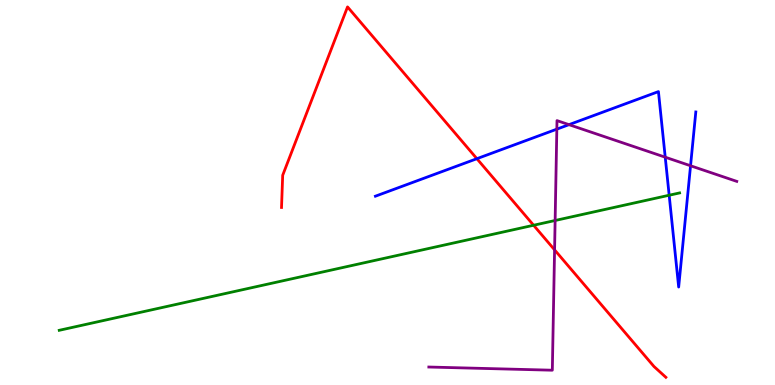[{'lines': ['blue', 'red'], 'intersections': [{'x': 6.15, 'y': 5.88}]}, {'lines': ['green', 'red'], 'intersections': [{'x': 6.89, 'y': 4.15}]}, {'lines': ['purple', 'red'], 'intersections': [{'x': 7.16, 'y': 3.51}]}, {'lines': ['blue', 'green'], 'intersections': [{'x': 8.63, 'y': 4.93}]}, {'lines': ['blue', 'purple'], 'intersections': [{'x': 7.19, 'y': 6.65}, {'x': 7.34, 'y': 6.76}, {'x': 8.58, 'y': 5.92}, {'x': 8.91, 'y': 5.69}]}, {'lines': ['green', 'purple'], 'intersections': [{'x': 7.16, 'y': 4.27}]}]